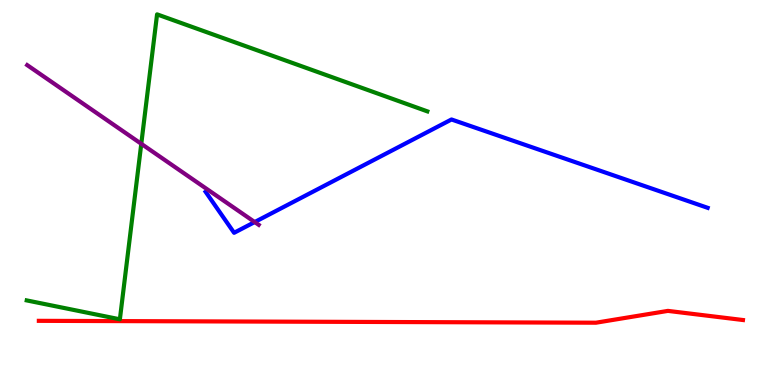[{'lines': ['blue', 'red'], 'intersections': []}, {'lines': ['green', 'red'], 'intersections': []}, {'lines': ['purple', 'red'], 'intersections': []}, {'lines': ['blue', 'green'], 'intersections': []}, {'lines': ['blue', 'purple'], 'intersections': [{'x': 3.29, 'y': 4.23}]}, {'lines': ['green', 'purple'], 'intersections': [{'x': 1.82, 'y': 6.26}]}]